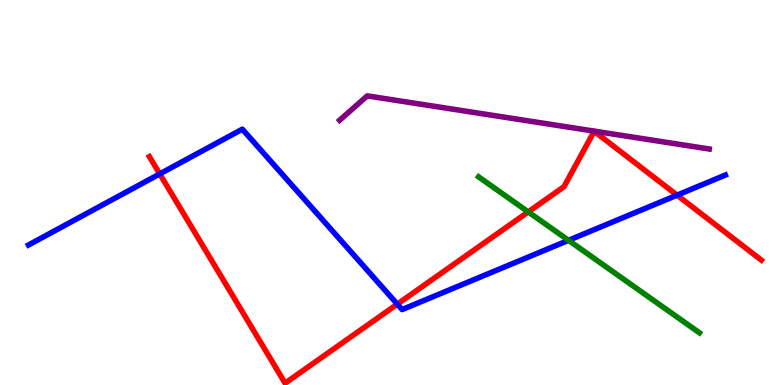[{'lines': ['blue', 'red'], 'intersections': [{'x': 2.06, 'y': 5.48}, {'x': 5.13, 'y': 2.1}, {'x': 8.74, 'y': 4.93}]}, {'lines': ['green', 'red'], 'intersections': [{'x': 6.82, 'y': 4.5}]}, {'lines': ['purple', 'red'], 'intersections': []}, {'lines': ['blue', 'green'], 'intersections': [{'x': 7.34, 'y': 3.76}]}, {'lines': ['blue', 'purple'], 'intersections': []}, {'lines': ['green', 'purple'], 'intersections': []}]